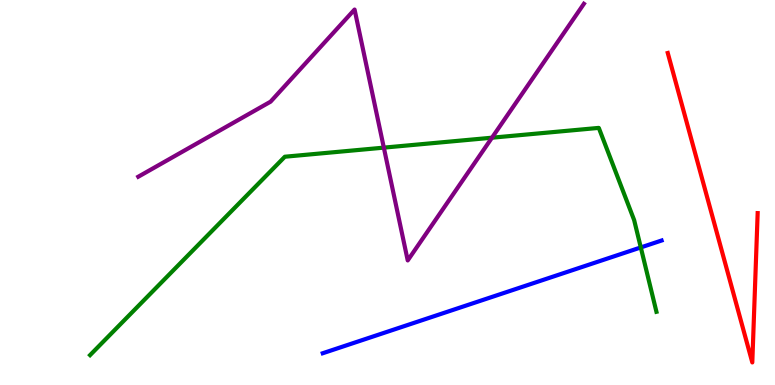[{'lines': ['blue', 'red'], 'intersections': []}, {'lines': ['green', 'red'], 'intersections': []}, {'lines': ['purple', 'red'], 'intersections': []}, {'lines': ['blue', 'green'], 'intersections': [{'x': 8.27, 'y': 3.57}]}, {'lines': ['blue', 'purple'], 'intersections': []}, {'lines': ['green', 'purple'], 'intersections': [{'x': 4.95, 'y': 6.17}, {'x': 6.35, 'y': 6.42}]}]